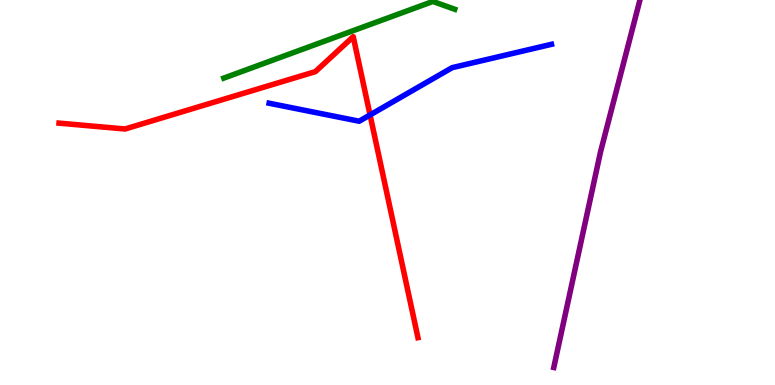[{'lines': ['blue', 'red'], 'intersections': [{'x': 4.77, 'y': 7.01}]}, {'lines': ['green', 'red'], 'intersections': []}, {'lines': ['purple', 'red'], 'intersections': []}, {'lines': ['blue', 'green'], 'intersections': []}, {'lines': ['blue', 'purple'], 'intersections': []}, {'lines': ['green', 'purple'], 'intersections': []}]